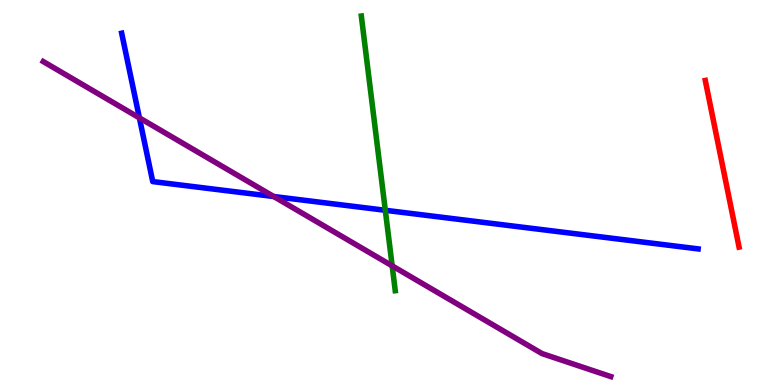[{'lines': ['blue', 'red'], 'intersections': []}, {'lines': ['green', 'red'], 'intersections': []}, {'lines': ['purple', 'red'], 'intersections': []}, {'lines': ['blue', 'green'], 'intersections': [{'x': 4.97, 'y': 4.54}]}, {'lines': ['blue', 'purple'], 'intersections': [{'x': 1.8, 'y': 6.94}, {'x': 3.53, 'y': 4.9}]}, {'lines': ['green', 'purple'], 'intersections': [{'x': 5.06, 'y': 3.09}]}]